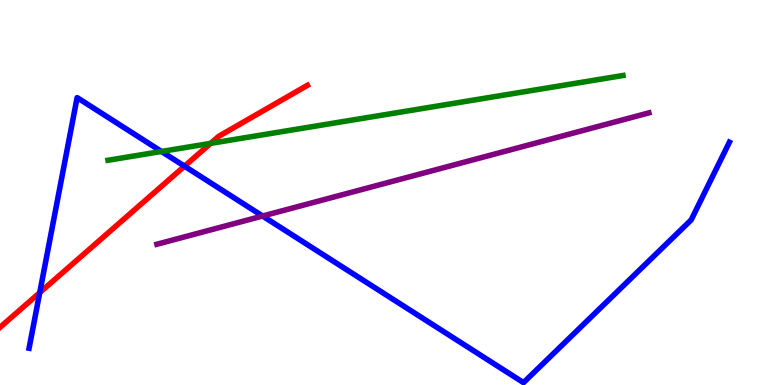[{'lines': ['blue', 'red'], 'intersections': [{'x': 0.513, 'y': 2.4}, {'x': 2.38, 'y': 5.68}]}, {'lines': ['green', 'red'], 'intersections': [{'x': 2.72, 'y': 6.28}]}, {'lines': ['purple', 'red'], 'intersections': []}, {'lines': ['blue', 'green'], 'intersections': [{'x': 2.08, 'y': 6.07}]}, {'lines': ['blue', 'purple'], 'intersections': [{'x': 3.39, 'y': 4.39}]}, {'lines': ['green', 'purple'], 'intersections': []}]